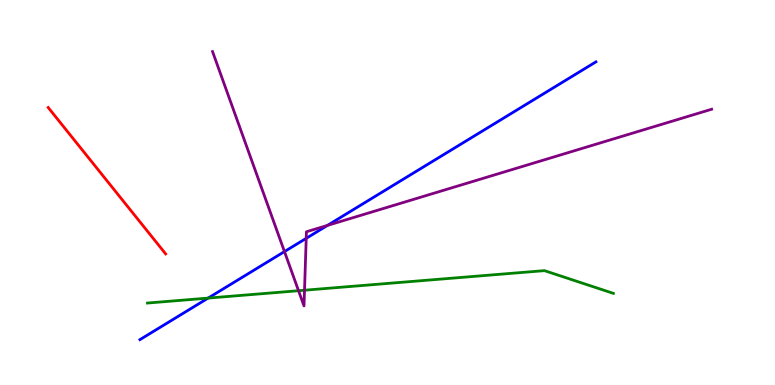[{'lines': ['blue', 'red'], 'intersections': []}, {'lines': ['green', 'red'], 'intersections': []}, {'lines': ['purple', 'red'], 'intersections': []}, {'lines': ['blue', 'green'], 'intersections': [{'x': 2.69, 'y': 2.26}]}, {'lines': ['blue', 'purple'], 'intersections': [{'x': 3.67, 'y': 3.47}, {'x': 3.95, 'y': 3.81}, {'x': 4.22, 'y': 4.14}]}, {'lines': ['green', 'purple'], 'intersections': [{'x': 3.85, 'y': 2.45}, {'x': 3.93, 'y': 2.46}]}]